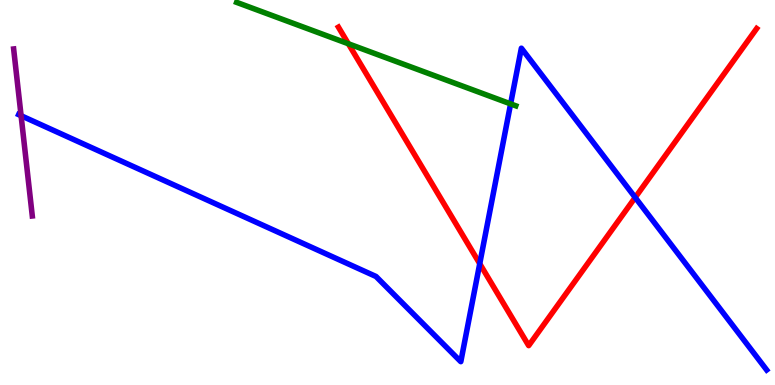[{'lines': ['blue', 'red'], 'intersections': [{'x': 6.19, 'y': 3.15}, {'x': 8.2, 'y': 4.87}]}, {'lines': ['green', 'red'], 'intersections': [{'x': 4.49, 'y': 8.86}]}, {'lines': ['purple', 'red'], 'intersections': []}, {'lines': ['blue', 'green'], 'intersections': [{'x': 6.59, 'y': 7.3}]}, {'lines': ['blue', 'purple'], 'intersections': [{'x': 0.272, 'y': 6.99}]}, {'lines': ['green', 'purple'], 'intersections': []}]